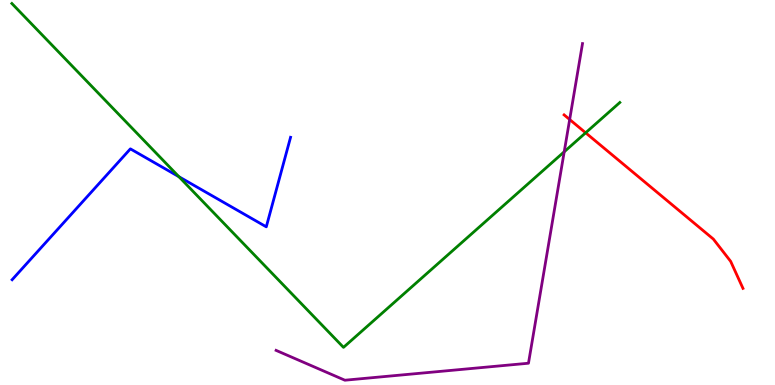[{'lines': ['blue', 'red'], 'intersections': []}, {'lines': ['green', 'red'], 'intersections': [{'x': 7.56, 'y': 6.55}]}, {'lines': ['purple', 'red'], 'intersections': [{'x': 7.35, 'y': 6.9}]}, {'lines': ['blue', 'green'], 'intersections': [{'x': 2.31, 'y': 5.41}]}, {'lines': ['blue', 'purple'], 'intersections': []}, {'lines': ['green', 'purple'], 'intersections': [{'x': 7.28, 'y': 6.06}]}]